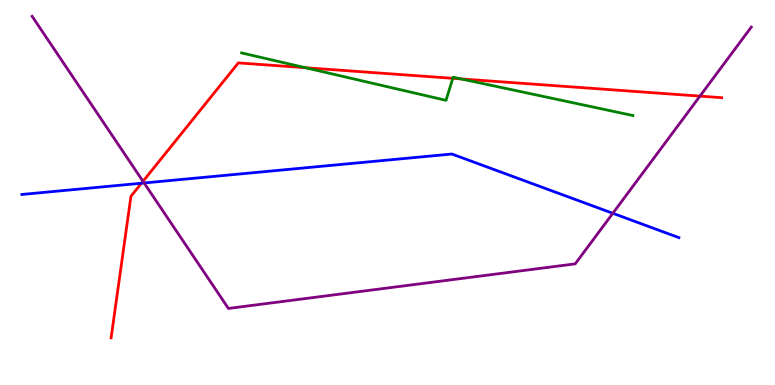[{'lines': ['blue', 'red'], 'intersections': [{'x': 1.83, 'y': 5.24}]}, {'lines': ['green', 'red'], 'intersections': [{'x': 3.94, 'y': 8.24}, {'x': 5.84, 'y': 7.97}, {'x': 5.95, 'y': 7.95}]}, {'lines': ['purple', 'red'], 'intersections': [{'x': 1.85, 'y': 5.29}, {'x': 9.03, 'y': 7.5}]}, {'lines': ['blue', 'green'], 'intersections': []}, {'lines': ['blue', 'purple'], 'intersections': [{'x': 1.86, 'y': 5.25}, {'x': 7.91, 'y': 4.46}]}, {'lines': ['green', 'purple'], 'intersections': []}]